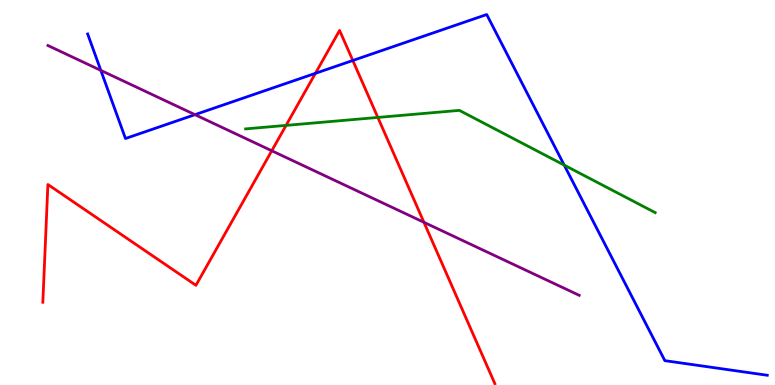[{'lines': ['blue', 'red'], 'intersections': [{'x': 4.07, 'y': 8.1}, {'x': 4.55, 'y': 8.43}]}, {'lines': ['green', 'red'], 'intersections': [{'x': 3.69, 'y': 6.74}, {'x': 4.88, 'y': 6.95}]}, {'lines': ['purple', 'red'], 'intersections': [{'x': 3.51, 'y': 6.08}, {'x': 5.47, 'y': 4.23}]}, {'lines': ['blue', 'green'], 'intersections': [{'x': 7.28, 'y': 5.71}]}, {'lines': ['blue', 'purple'], 'intersections': [{'x': 1.3, 'y': 8.17}, {'x': 2.52, 'y': 7.02}]}, {'lines': ['green', 'purple'], 'intersections': []}]